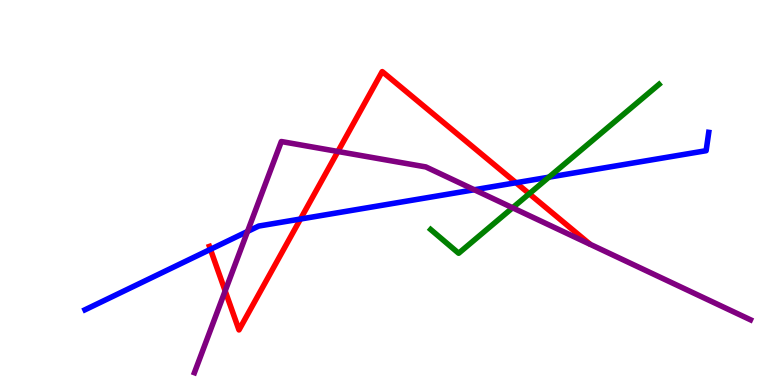[{'lines': ['blue', 'red'], 'intersections': [{'x': 2.72, 'y': 3.52}, {'x': 3.88, 'y': 4.31}, {'x': 6.66, 'y': 5.25}]}, {'lines': ['green', 'red'], 'intersections': [{'x': 6.83, 'y': 4.97}]}, {'lines': ['purple', 'red'], 'intersections': [{'x': 2.91, 'y': 2.44}, {'x': 4.36, 'y': 6.07}]}, {'lines': ['blue', 'green'], 'intersections': [{'x': 7.08, 'y': 5.4}]}, {'lines': ['blue', 'purple'], 'intersections': [{'x': 3.19, 'y': 3.99}, {'x': 6.12, 'y': 5.07}]}, {'lines': ['green', 'purple'], 'intersections': [{'x': 6.61, 'y': 4.6}]}]